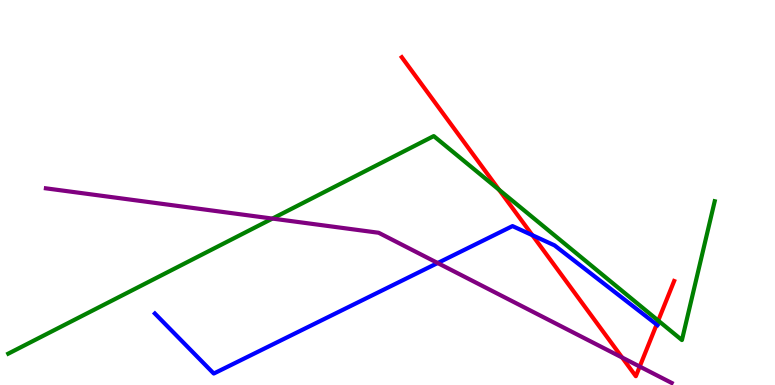[{'lines': ['blue', 'red'], 'intersections': [{'x': 6.87, 'y': 3.89}, {'x': 8.47, 'y': 1.57}]}, {'lines': ['green', 'red'], 'intersections': [{'x': 6.44, 'y': 5.07}, {'x': 8.49, 'y': 1.67}]}, {'lines': ['purple', 'red'], 'intersections': [{'x': 8.03, 'y': 0.713}, {'x': 8.25, 'y': 0.479}]}, {'lines': ['blue', 'green'], 'intersections': []}, {'lines': ['blue', 'purple'], 'intersections': [{'x': 5.65, 'y': 3.17}]}, {'lines': ['green', 'purple'], 'intersections': [{'x': 3.52, 'y': 4.32}]}]